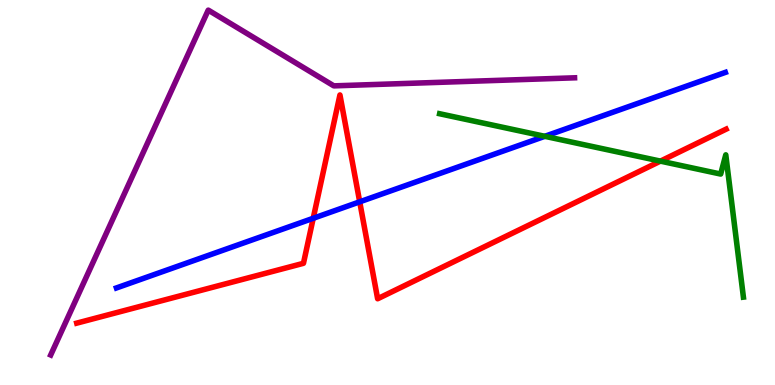[{'lines': ['blue', 'red'], 'intersections': [{'x': 4.04, 'y': 4.33}, {'x': 4.64, 'y': 4.76}]}, {'lines': ['green', 'red'], 'intersections': [{'x': 8.52, 'y': 5.81}]}, {'lines': ['purple', 'red'], 'intersections': []}, {'lines': ['blue', 'green'], 'intersections': [{'x': 7.03, 'y': 6.46}]}, {'lines': ['blue', 'purple'], 'intersections': []}, {'lines': ['green', 'purple'], 'intersections': []}]